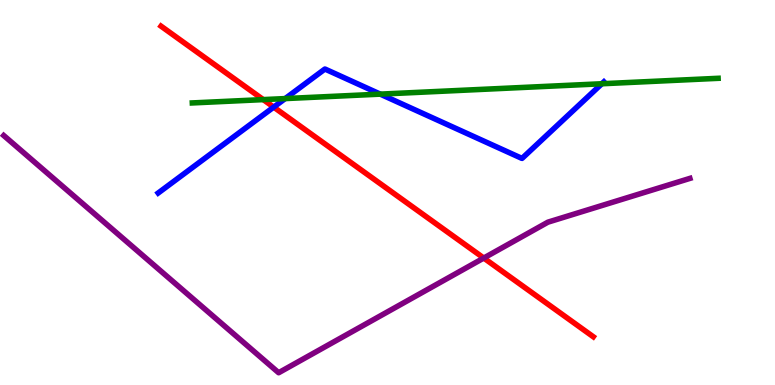[{'lines': ['blue', 'red'], 'intersections': [{'x': 3.53, 'y': 7.22}]}, {'lines': ['green', 'red'], 'intersections': [{'x': 3.4, 'y': 7.41}]}, {'lines': ['purple', 'red'], 'intersections': [{'x': 6.24, 'y': 3.3}]}, {'lines': ['blue', 'green'], 'intersections': [{'x': 3.68, 'y': 7.44}, {'x': 4.91, 'y': 7.56}, {'x': 7.77, 'y': 7.82}]}, {'lines': ['blue', 'purple'], 'intersections': []}, {'lines': ['green', 'purple'], 'intersections': []}]